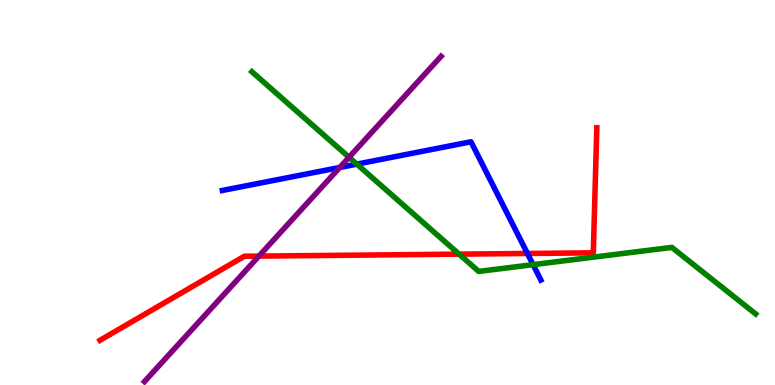[{'lines': ['blue', 'red'], 'intersections': [{'x': 6.81, 'y': 3.42}]}, {'lines': ['green', 'red'], 'intersections': [{'x': 5.92, 'y': 3.4}]}, {'lines': ['purple', 'red'], 'intersections': [{'x': 3.34, 'y': 3.35}]}, {'lines': ['blue', 'green'], 'intersections': [{'x': 4.6, 'y': 5.74}, {'x': 6.88, 'y': 3.13}]}, {'lines': ['blue', 'purple'], 'intersections': [{'x': 4.38, 'y': 5.65}]}, {'lines': ['green', 'purple'], 'intersections': [{'x': 4.5, 'y': 5.92}]}]